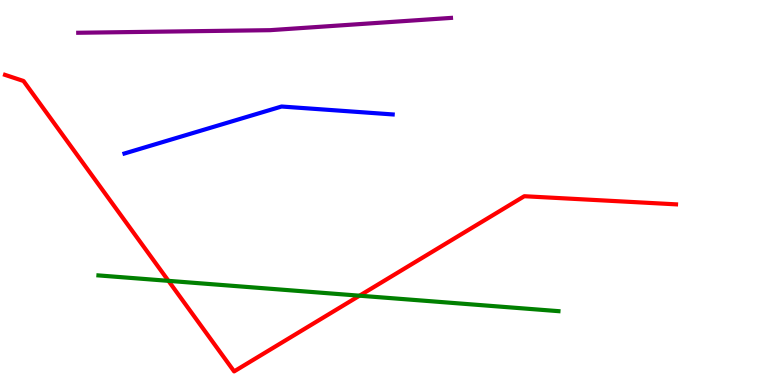[{'lines': ['blue', 'red'], 'intersections': []}, {'lines': ['green', 'red'], 'intersections': [{'x': 2.17, 'y': 2.71}, {'x': 4.64, 'y': 2.32}]}, {'lines': ['purple', 'red'], 'intersections': []}, {'lines': ['blue', 'green'], 'intersections': []}, {'lines': ['blue', 'purple'], 'intersections': []}, {'lines': ['green', 'purple'], 'intersections': []}]